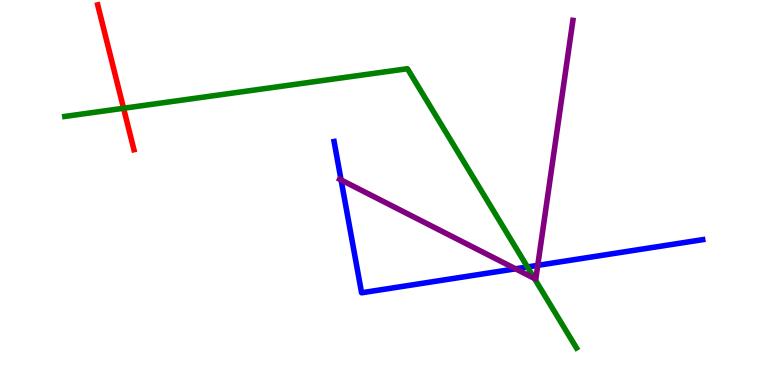[{'lines': ['blue', 'red'], 'intersections': []}, {'lines': ['green', 'red'], 'intersections': [{'x': 1.59, 'y': 7.19}]}, {'lines': ['purple', 'red'], 'intersections': []}, {'lines': ['blue', 'green'], 'intersections': [{'x': 6.81, 'y': 3.07}]}, {'lines': ['blue', 'purple'], 'intersections': [{'x': 4.4, 'y': 5.33}, {'x': 6.65, 'y': 3.02}, {'x': 6.94, 'y': 3.11}]}, {'lines': ['green', 'purple'], 'intersections': [{'x': 6.9, 'y': 2.77}]}]